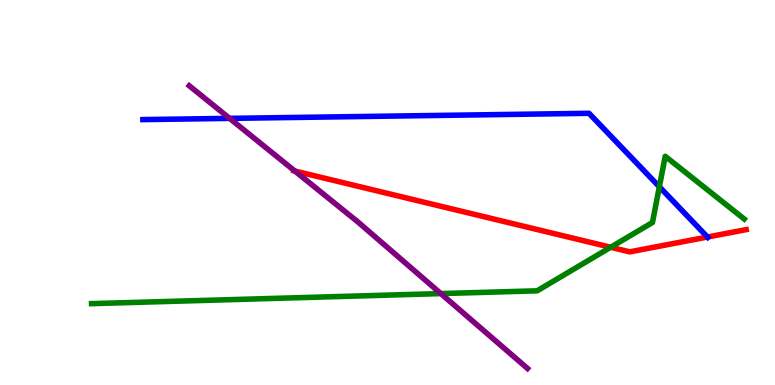[{'lines': ['blue', 'red'], 'intersections': [{'x': 9.13, 'y': 3.84}]}, {'lines': ['green', 'red'], 'intersections': [{'x': 7.88, 'y': 3.58}]}, {'lines': ['purple', 'red'], 'intersections': [{'x': 3.8, 'y': 5.56}]}, {'lines': ['blue', 'green'], 'intersections': [{'x': 8.51, 'y': 5.15}]}, {'lines': ['blue', 'purple'], 'intersections': [{'x': 2.96, 'y': 6.93}]}, {'lines': ['green', 'purple'], 'intersections': [{'x': 5.69, 'y': 2.37}]}]